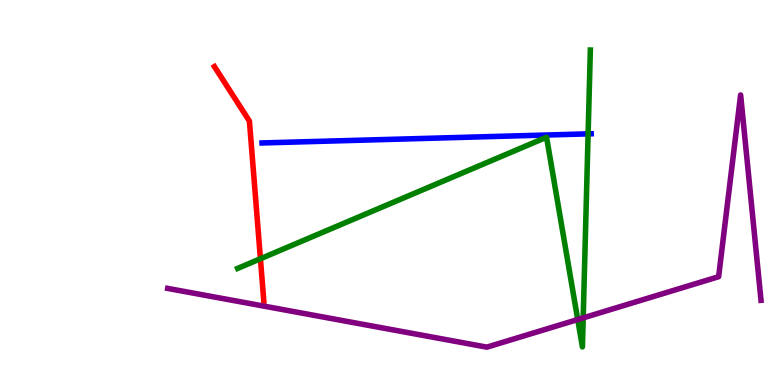[{'lines': ['blue', 'red'], 'intersections': []}, {'lines': ['green', 'red'], 'intersections': [{'x': 3.36, 'y': 3.28}]}, {'lines': ['purple', 'red'], 'intersections': []}, {'lines': ['blue', 'green'], 'intersections': [{'x': 7.59, 'y': 6.52}]}, {'lines': ['blue', 'purple'], 'intersections': []}, {'lines': ['green', 'purple'], 'intersections': [{'x': 7.45, 'y': 1.7}, {'x': 7.53, 'y': 1.74}]}]